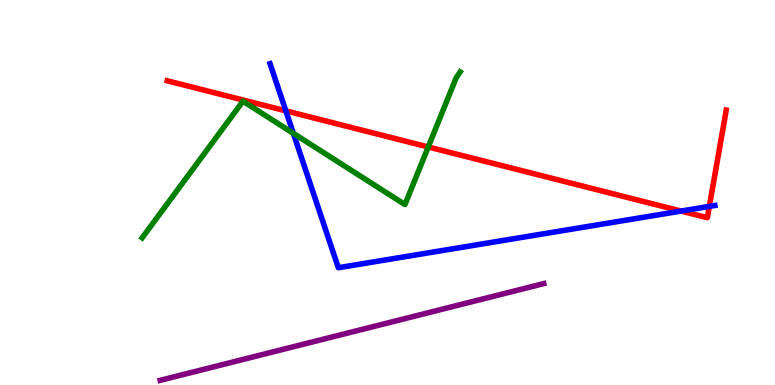[{'lines': ['blue', 'red'], 'intersections': [{'x': 3.69, 'y': 7.12}, {'x': 8.79, 'y': 4.52}, {'x': 9.15, 'y': 4.64}]}, {'lines': ['green', 'red'], 'intersections': [{'x': 5.53, 'y': 6.18}]}, {'lines': ['purple', 'red'], 'intersections': []}, {'lines': ['blue', 'green'], 'intersections': [{'x': 3.79, 'y': 6.54}]}, {'lines': ['blue', 'purple'], 'intersections': []}, {'lines': ['green', 'purple'], 'intersections': []}]